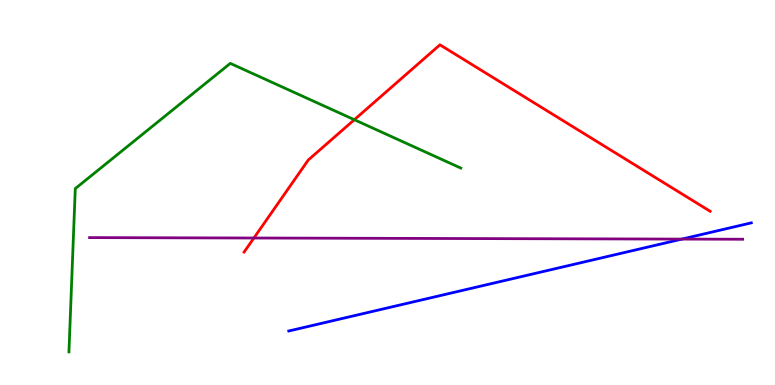[{'lines': ['blue', 'red'], 'intersections': []}, {'lines': ['green', 'red'], 'intersections': [{'x': 4.57, 'y': 6.89}]}, {'lines': ['purple', 'red'], 'intersections': [{'x': 3.28, 'y': 3.82}]}, {'lines': ['blue', 'green'], 'intersections': []}, {'lines': ['blue', 'purple'], 'intersections': [{'x': 8.8, 'y': 3.79}]}, {'lines': ['green', 'purple'], 'intersections': []}]